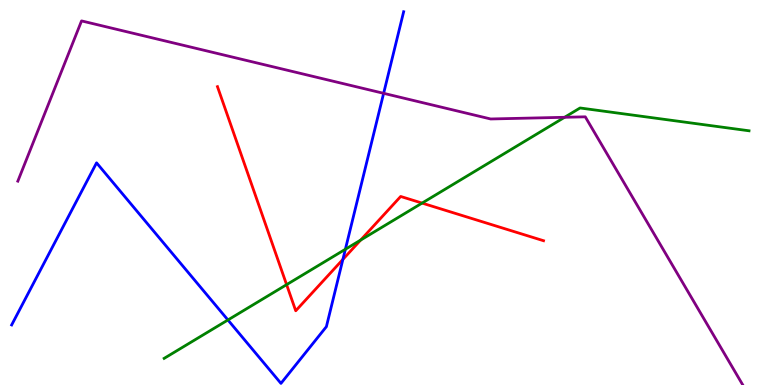[{'lines': ['blue', 'red'], 'intersections': [{'x': 4.42, 'y': 3.26}]}, {'lines': ['green', 'red'], 'intersections': [{'x': 3.7, 'y': 2.61}, {'x': 4.65, 'y': 3.76}, {'x': 5.45, 'y': 4.72}]}, {'lines': ['purple', 'red'], 'intersections': []}, {'lines': ['blue', 'green'], 'intersections': [{'x': 2.94, 'y': 1.69}, {'x': 4.46, 'y': 3.53}]}, {'lines': ['blue', 'purple'], 'intersections': [{'x': 4.95, 'y': 7.58}]}, {'lines': ['green', 'purple'], 'intersections': [{'x': 7.29, 'y': 6.95}]}]